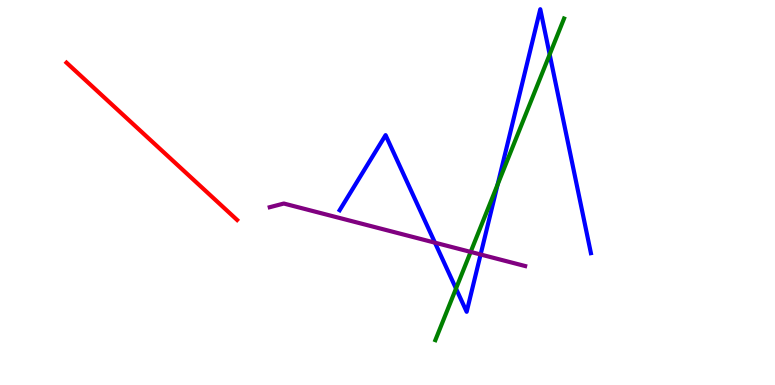[{'lines': ['blue', 'red'], 'intersections': []}, {'lines': ['green', 'red'], 'intersections': []}, {'lines': ['purple', 'red'], 'intersections': []}, {'lines': ['blue', 'green'], 'intersections': [{'x': 5.88, 'y': 2.5}, {'x': 6.42, 'y': 5.21}, {'x': 7.09, 'y': 8.59}]}, {'lines': ['blue', 'purple'], 'intersections': [{'x': 5.61, 'y': 3.7}, {'x': 6.2, 'y': 3.39}]}, {'lines': ['green', 'purple'], 'intersections': [{'x': 6.07, 'y': 3.46}]}]